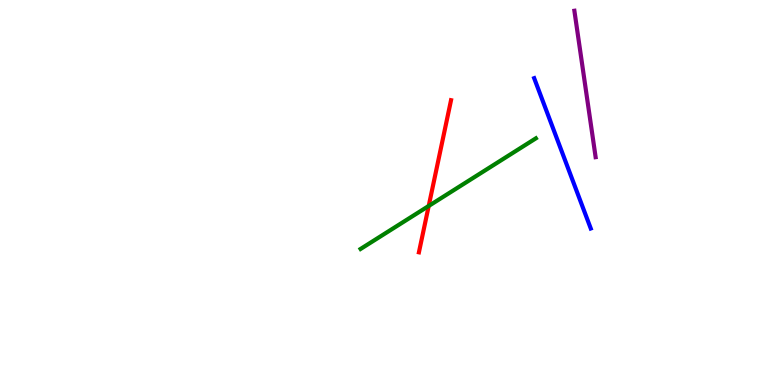[{'lines': ['blue', 'red'], 'intersections': []}, {'lines': ['green', 'red'], 'intersections': [{'x': 5.53, 'y': 4.65}]}, {'lines': ['purple', 'red'], 'intersections': []}, {'lines': ['blue', 'green'], 'intersections': []}, {'lines': ['blue', 'purple'], 'intersections': []}, {'lines': ['green', 'purple'], 'intersections': []}]